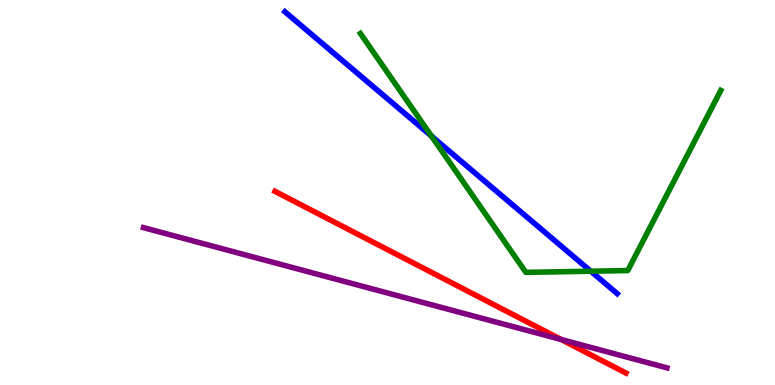[{'lines': ['blue', 'red'], 'intersections': []}, {'lines': ['green', 'red'], 'intersections': []}, {'lines': ['purple', 'red'], 'intersections': [{'x': 7.24, 'y': 1.18}]}, {'lines': ['blue', 'green'], 'intersections': [{'x': 5.57, 'y': 6.47}, {'x': 7.62, 'y': 2.96}]}, {'lines': ['blue', 'purple'], 'intersections': []}, {'lines': ['green', 'purple'], 'intersections': []}]